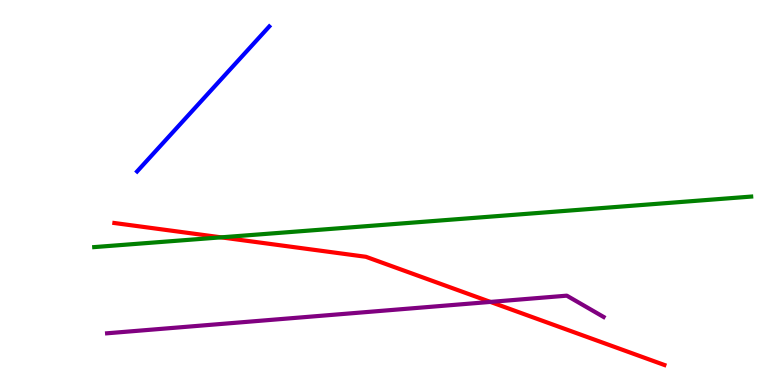[{'lines': ['blue', 'red'], 'intersections': []}, {'lines': ['green', 'red'], 'intersections': [{'x': 2.85, 'y': 3.84}]}, {'lines': ['purple', 'red'], 'intersections': [{'x': 6.33, 'y': 2.16}]}, {'lines': ['blue', 'green'], 'intersections': []}, {'lines': ['blue', 'purple'], 'intersections': []}, {'lines': ['green', 'purple'], 'intersections': []}]